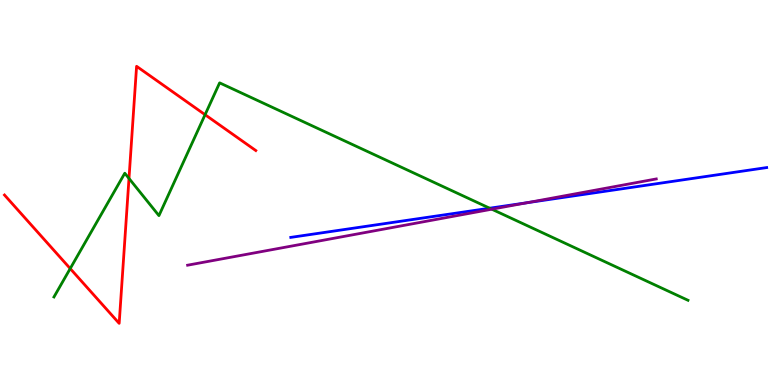[{'lines': ['blue', 'red'], 'intersections': []}, {'lines': ['green', 'red'], 'intersections': [{'x': 0.906, 'y': 3.02}, {'x': 1.66, 'y': 5.37}, {'x': 2.65, 'y': 7.02}]}, {'lines': ['purple', 'red'], 'intersections': []}, {'lines': ['blue', 'green'], 'intersections': [{'x': 6.32, 'y': 4.59}]}, {'lines': ['blue', 'purple'], 'intersections': [{'x': 6.8, 'y': 4.73}]}, {'lines': ['green', 'purple'], 'intersections': [{'x': 6.35, 'y': 4.57}]}]